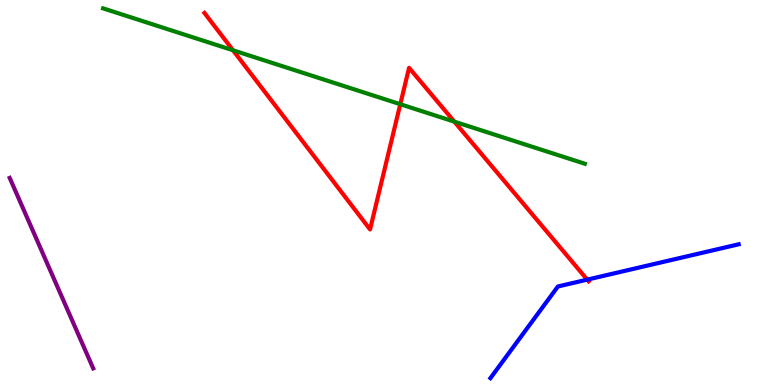[{'lines': ['blue', 'red'], 'intersections': [{'x': 7.58, 'y': 2.74}]}, {'lines': ['green', 'red'], 'intersections': [{'x': 3.01, 'y': 8.69}, {'x': 5.16, 'y': 7.29}, {'x': 5.86, 'y': 6.84}]}, {'lines': ['purple', 'red'], 'intersections': []}, {'lines': ['blue', 'green'], 'intersections': []}, {'lines': ['blue', 'purple'], 'intersections': []}, {'lines': ['green', 'purple'], 'intersections': []}]